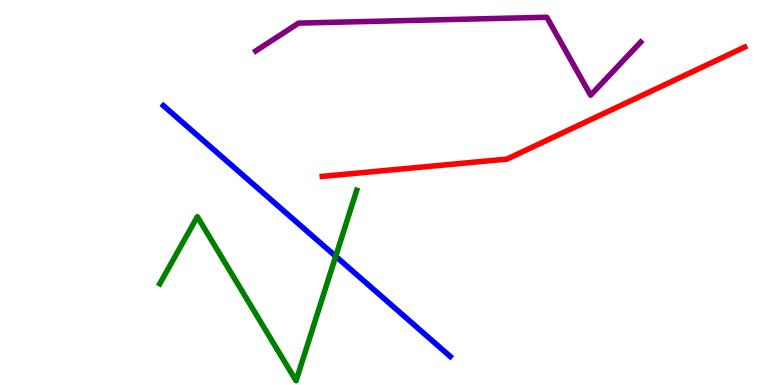[{'lines': ['blue', 'red'], 'intersections': []}, {'lines': ['green', 'red'], 'intersections': []}, {'lines': ['purple', 'red'], 'intersections': []}, {'lines': ['blue', 'green'], 'intersections': [{'x': 4.33, 'y': 3.34}]}, {'lines': ['blue', 'purple'], 'intersections': []}, {'lines': ['green', 'purple'], 'intersections': []}]